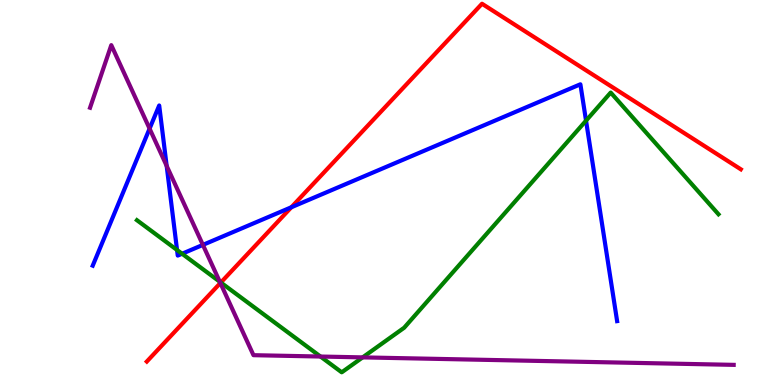[{'lines': ['blue', 'red'], 'intersections': [{'x': 3.76, 'y': 4.62}]}, {'lines': ['green', 'red'], 'intersections': [{'x': 2.85, 'y': 2.66}]}, {'lines': ['purple', 'red'], 'intersections': [{'x': 2.84, 'y': 2.65}]}, {'lines': ['blue', 'green'], 'intersections': [{'x': 2.28, 'y': 3.51}, {'x': 2.35, 'y': 3.41}, {'x': 7.56, 'y': 6.87}]}, {'lines': ['blue', 'purple'], 'intersections': [{'x': 1.93, 'y': 6.66}, {'x': 2.15, 'y': 5.69}, {'x': 2.62, 'y': 3.64}]}, {'lines': ['green', 'purple'], 'intersections': [{'x': 2.84, 'y': 2.68}, {'x': 4.14, 'y': 0.739}, {'x': 4.68, 'y': 0.717}]}]